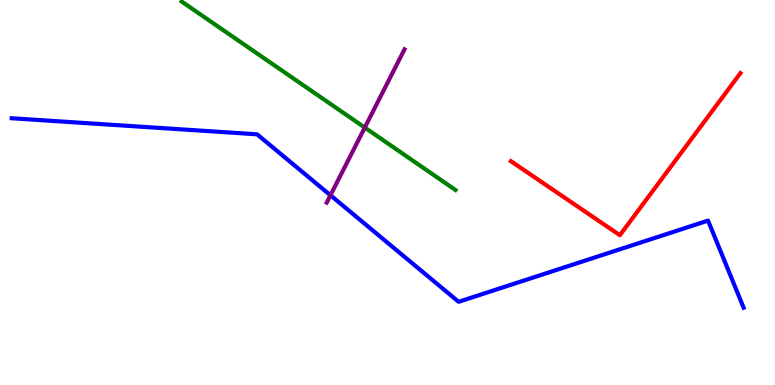[{'lines': ['blue', 'red'], 'intersections': []}, {'lines': ['green', 'red'], 'intersections': []}, {'lines': ['purple', 'red'], 'intersections': []}, {'lines': ['blue', 'green'], 'intersections': []}, {'lines': ['blue', 'purple'], 'intersections': [{'x': 4.26, 'y': 4.93}]}, {'lines': ['green', 'purple'], 'intersections': [{'x': 4.71, 'y': 6.69}]}]